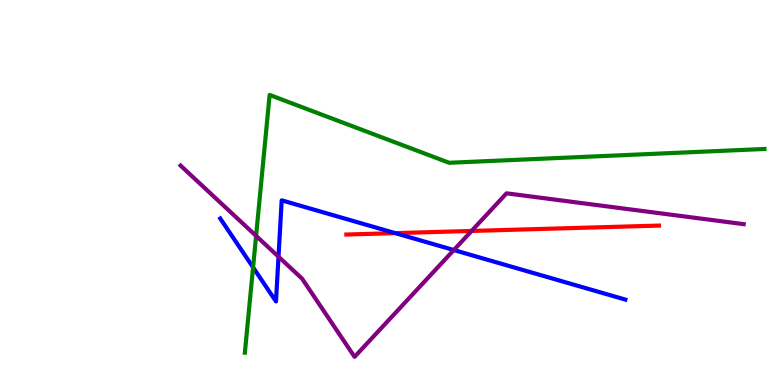[{'lines': ['blue', 'red'], 'intersections': [{'x': 5.1, 'y': 3.94}]}, {'lines': ['green', 'red'], 'intersections': []}, {'lines': ['purple', 'red'], 'intersections': [{'x': 6.08, 'y': 4.0}]}, {'lines': ['blue', 'green'], 'intersections': [{'x': 3.27, 'y': 3.06}]}, {'lines': ['blue', 'purple'], 'intersections': [{'x': 3.59, 'y': 3.33}, {'x': 5.86, 'y': 3.51}]}, {'lines': ['green', 'purple'], 'intersections': [{'x': 3.3, 'y': 3.87}]}]